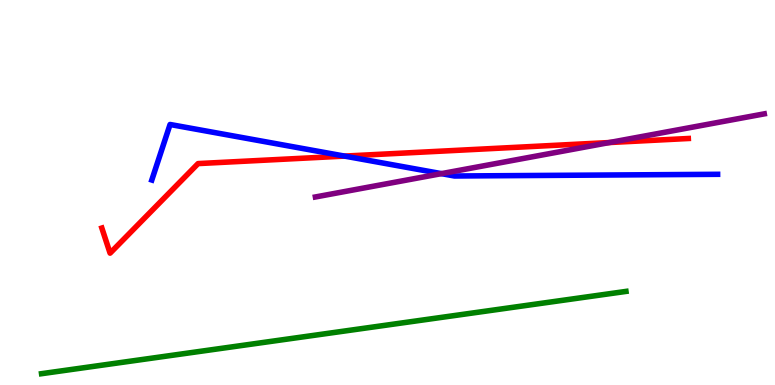[{'lines': ['blue', 'red'], 'intersections': [{'x': 4.45, 'y': 5.95}]}, {'lines': ['green', 'red'], 'intersections': []}, {'lines': ['purple', 'red'], 'intersections': [{'x': 7.86, 'y': 6.3}]}, {'lines': ['blue', 'green'], 'intersections': []}, {'lines': ['blue', 'purple'], 'intersections': [{'x': 5.7, 'y': 5.49}]}, {'lines': ['green', 'purple'], 'intersections': []}]